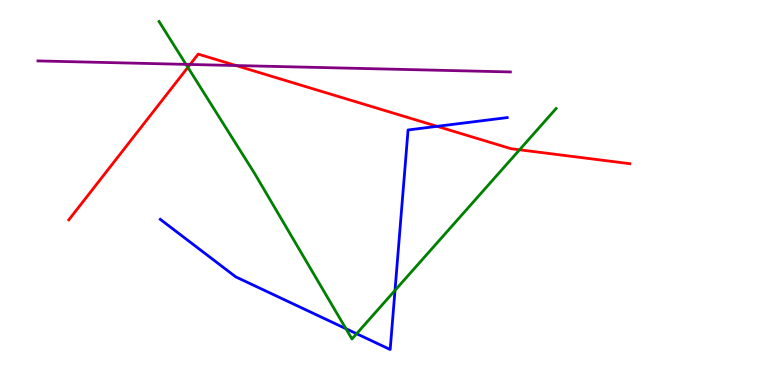[{'lines': ['blue', 'red'], 'intersections': [{'x': 5.64, 'y': 6.72}]}, {'lines': ['green', 'red'], 'intersections': [{'x': 2.42, 'y': 8.25}, {'x': 6.7, 'y': 6.11}]}, {'lines': ['purple', 'red'], 'intersections': [{'x': 2.45, 'y': 8.33}, {'x': 3.05, 'y': 8.3}]}, {'lines': ['blue', 'green'], 'intersections': [{'x': 4.46, 'y': 1.46}, {'x': 4.6, 'y': 1.33}, {'x': 5.1, 'y': 2.46}]}, {'lines': ['blue', 'purple'], 'intersections': []}, {'lines': ['green', 'purple'], 'intersections': [{'x': 2.4, 'y': 8.33}]}]